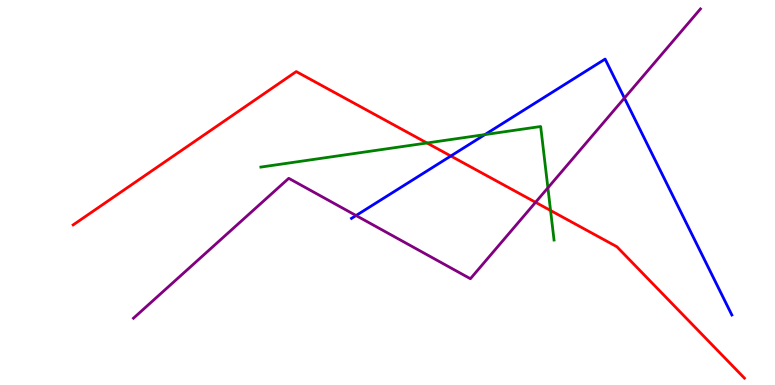[{'lines': ['blue', 'red'], 'intersections': [{'x': 5.82, 'y': 5.95}]}, {'lines': ['green', 'red'], 'intersections': [{'x': 5.51, 'y': 6.29}, {'x': 7.1, 'y': 4.53}]}, {'lines': ['purple', 'red'], 'intersections': [{'x': 6.91, 'y': 4.75}]}, {'lines': ['blue', 'green'], 'intersections': [{'x': 6.26, 'y': 6.5}]}, {'lines': ['blue', 'purple'], 'intersections': [{'x': 4.59, 'y': 4.4}, {'x': 8.06, 'y': 7.45}]}, {'lines': ['green', 'purple'], 'intersections': [{'x': 7.07, 'y': 5.12}]}]